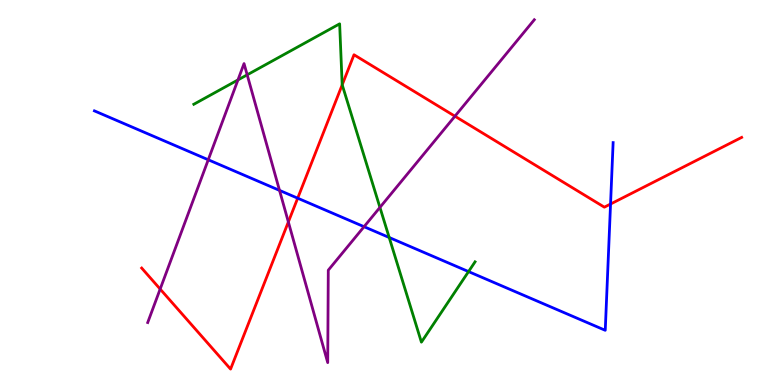[{'lines': ['blue', 'red'], 'intersections': [{'x': 3.84, 'y': 4.85}, {'x': 7.88, 'y': 4.7}]}, {'lines': ['green', 'red'], 'intersections': [{'x': 4.42, 'y': 7.8}]}, {'lines': ['purple', 'red'], 'intersections': [{'x': 2.07, 'y': 2.49}, {'x': 3.72, 'y': 4.24}, {'x': 5.87, 'y': 6.98}]}, {'lines': ['blue', 'green'], 'intersections': [{'x': 5.02, 'y': 3.83}, {'x': 6.05, 'y': 2.95}]}, {'lines': ['blue', 'purple'], 'intersections': [{'x': 2.69, 'y': 5.85}, {'x': 3.61, 'y': 5.05}, {'x': 4.7, 'y': 4.11}]}, {'lines': ['green', 'purple'], 'intersections': [{'x': 3.07, 'y': 7.92}, {'x': 3.19, 'y': 8.06}, {'x': 4.9, 'y': 4.61}]}]